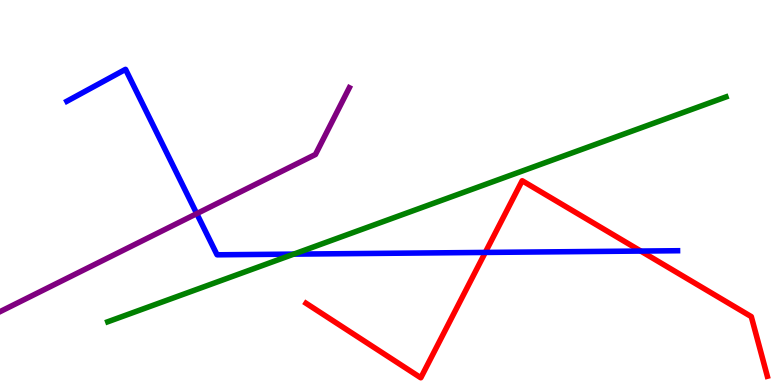[{'lines': ['blue', 'red'], 'intersections': [{'x': 6.26, 'y': 3.44}, {'x': 8.27, 'y': 3.48}]}, {'lines': ['green', 'red'], 'intersections': []}, {'lines': ['purple', 'red'], 'intersections': []}, {'lines': ['blue', 'green'], 'intersections': [{'x': 3.79, 'y': 3.4}]}, {'lines': ['blue', 'purple'], 'intersections': [{'x': 2.54, 'y': 4.45}]}, {'lines': ['green', 'purple'], 'intersections': []}]